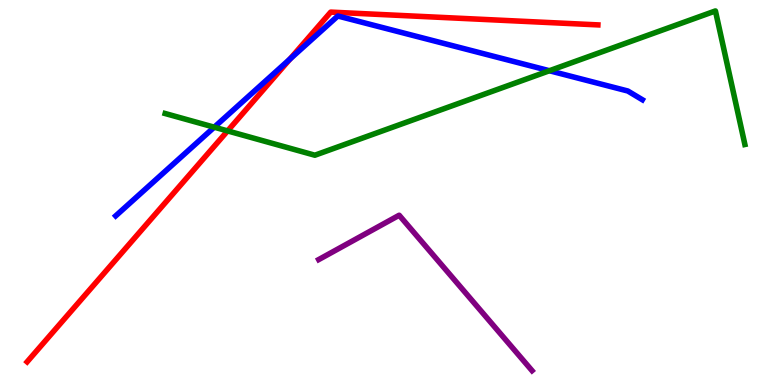[{'lines': ['blue', 'red'], 'intersections': [{'x': 3.74, 'y': 8.47}]}, {'lines': ['green', 'red'], 'intersections': [{'x': 2.94, 'y': 6.6}]}, {'lines': ['purple', 'red'], 'intersections': []}, {'lines': ['blue', 'green'], 'intersections': [{'x': 2.76, 'y': 6.7}, {'x': 7.09, 'y': 8.16}]}, {'lines': ['blue', 'purple'], 'intersections': []}, {'lines': ['green', 'purple'], 'intersections': []}]